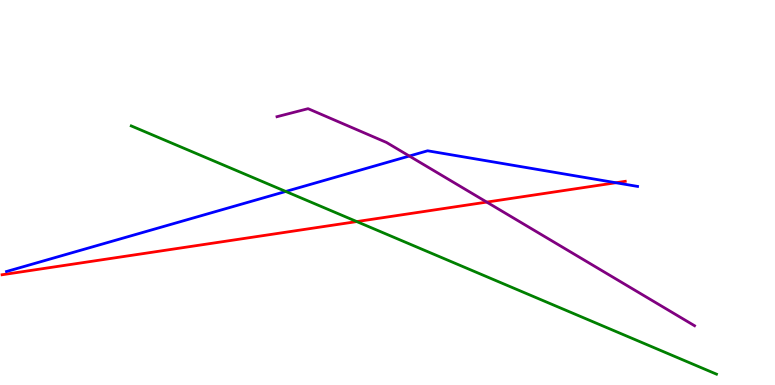[{'lines': ['blue', 'red'], 'intersections': [{'x': 7.95, 'y': 5.25}]}, {'lines': ['green', 'red'], 'intersections': [{'x': 4.6, 'y': 4.24}]}, {'lines': ['purple', 'red'], 'intersections': [{'x': 6.28, 'y': 4.75}]}, {'lines': ['blue', 'green'], 'intersections': [{'x': 3.69, 'y': 5.03}]}, {'lines': ['blue', 'purple'], 'intersections': [{'x': 5.28, 'y': 5.95}]}, {'lines': ['green', 'purple'], 'intersections': []}]